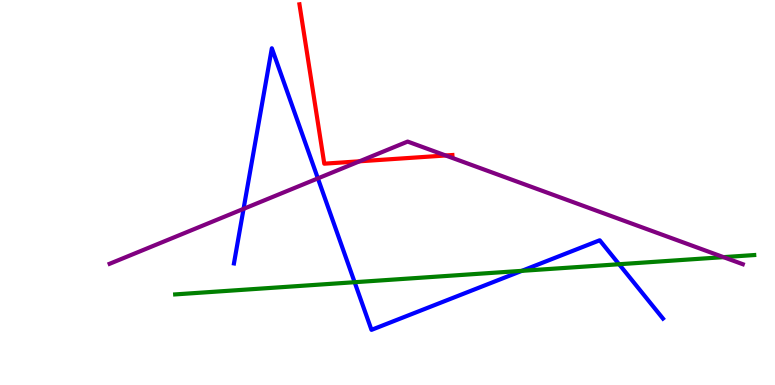[{'lines': ['blue', 'red'], 'intersections': []}, {'lines': ['green', 'red'], 'intersections': []}, {'lines': ['purple', 'red'], 'intersections': [{'x': 4.64, 'y': 5.81}, {'x': 5.75, 'y': 5.96}]}, {'lines': ['blue', 'green'], 'intersections': [{'x': 4.58, 'y': 2.67}, {'x': 6.73, 'y': 2.96}, {'x': 7.99, 'y': 3.14}]}, {'lines': ['blue', 'purple'], 'intersections': [{'x': 3.14, 'y': 4.58}, {'x': 4.1, 'y': 5.37}]}, {'lines': ['green', 'purple'], 'intersections': [{'x': 9.34, 'y': 3.32}]}]